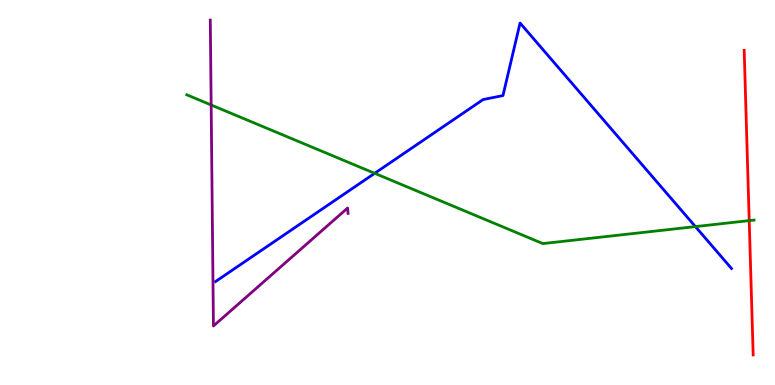[{'lines': ['blue', 'red'], 'intersections': []}, {'lines': ['green', 'red'], 'intersections': [{'x': 9.67, 'y': 4.27}]}, {'lines': ['purple', 'red'], 'intersections': []}, {'lines': ['blue', 'green'], 'intersections': [{'x': 4.83, 'y': 5.5}, {'x': 8.97, 'y': 4.11}]}, {'lines': ['blue', 'purple'], 'intersections': []}, {'lines': ['green', 'purple'], 'intersections': [{'x': 2.72, 'y': 7.27}]}]